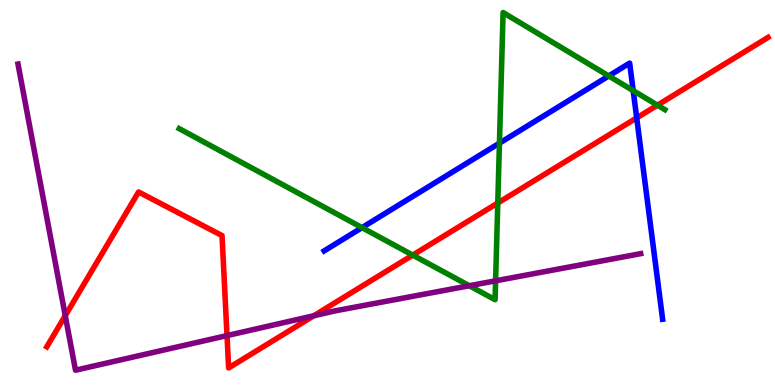[{'lines': ['blue', 'red'], 'intersections': [{'x': 8.22, 'y': 6.94}]}, {'lines': ['green', 'red'], 'intersections': [{'x': 5.33, 'y': 3.37}, {'x': 6.42, 'y': 4.73}, {'x': 8.48, 'y': 7.27}]}, {'lines': ['purple', 'red'], 'intersections': [{'x': 0.842, 'y': 1.8}, {'x': 2.93, 'y': 1.28}, {'x': 4.05, 'y': 1.8}]}, {'lines': ['blue', 'green'], 'intersections': [{'x': 4.67, 'y': 4.09}, {'x': 6.44, 'y': 6.28}, {'x': 7.85, 'y': 8.03}, {'x': 8.17, 'y': 7.65}]}, {'lines': ['blue', 'purple'], 'intersections': []}, {'lines': ['green', 'purple'], 'intersections': [{'x': 6.06, 'y': 2.58}, {'x': 6.39, 'y': 2.71}]}]